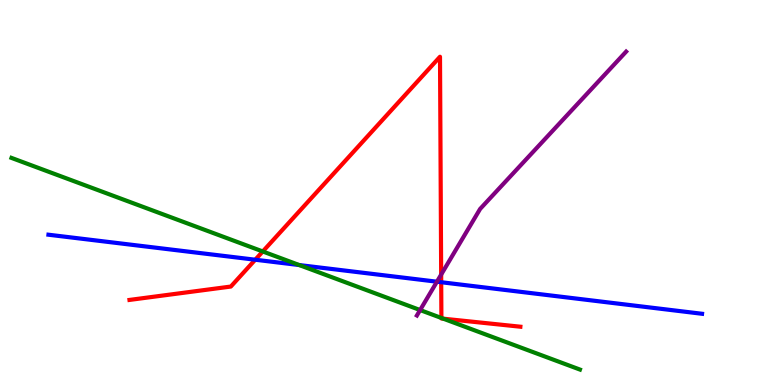[{'lines': ['blue', 'red'], 'intersections': [{'x': 3.29, 'y': 3.25}, {'x': 5.69, 'y': 2.67}]}, {'lines': ['green', 'red'], 'intersections': [{'x': 3.39, 'y': 3.47}, {'x': 5.7, 'y': 1.74}, {'x': 5.72, 'y': 1.72}]}, {'lines': ['purple', 'red'], 'intersections': [{'x': 5.69, 'y': 2.87}]}, {'lines': ['blue', 'green'], 'intersections': [{'x': 3.86, 'y': 3.12}]}, {'lines': ['blue', 'purple'], 'intersections': [{'x': 5.64, 'y': 2.68}]}, {'lines': ['green', 'purple'], 'intersections': [{'x': 5.42, 'y': 1.95}]}]